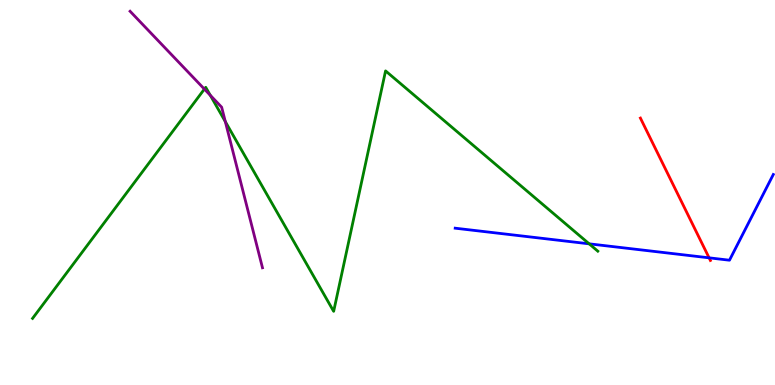[{'lines': ['blue', 'red'], 'intersections': [{'x': 9.15, 'y': 3.3}]}, {'lines': ['green', 'red'], 'intersections': []}, {'lines': ['purple', 'red'], 'intersections': []}, {'lines': ['blue', 'green'], 'intersections': [{'x': 7.6, 'y': 3.67}]}, {'lines': ['blue', 'purple'], 'intersections': []}, {'lines': ['green', 'purple'], 'intersections': [{'x': 2.64, 'y': 7.69}, {'x': 2.71, 'y': 7.53}, {'x': 2.91, 'y': 6.84}]}]